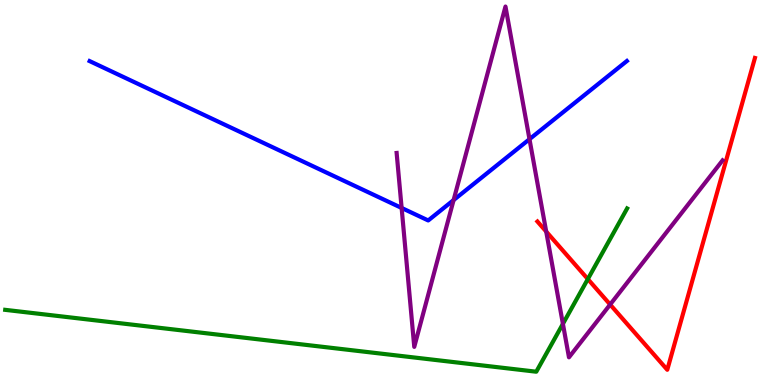[{'lines': ['blue', 'red'], 'intersections': []}, {'lines': ['green', 'red'], 'intersections': [{'x': 7.58, 'y': 2.75}]}, {'lines': ['purple', 'red'], 'intersections': [{'x': 7.05, 'y': 3.99}, {'x': 7.87, 'y': 2.09}]}, {'lines': ['blue', 'green'], 'intersections': []}, {'lines': ['blue', 'purple'], 'intersections': [{'x': 5.18, 'y': 4.6}, {'x': 5.85, 'y': 4.8}, {'x': 6.83, 'y': 6.39}]}, {'lines': ['green', 'purple'], 'intersections': [{'x': 7.26, 'y': 1.59}]}]